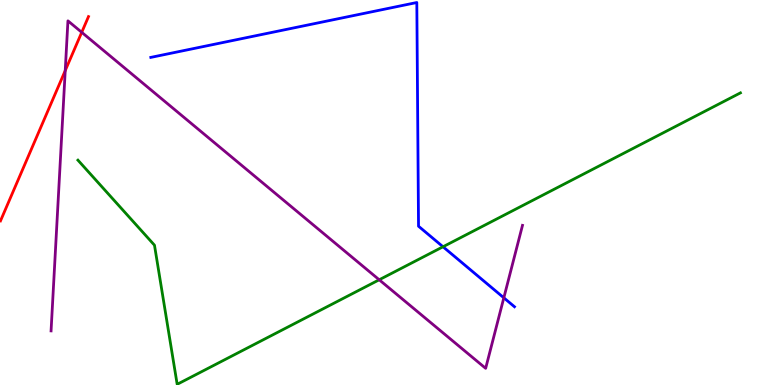[{'lines': ['blue', 'red'], 'intersections': []}, {'lines': ['green', 'red'], 'intersections': []}, {'lines': ['purple', 'red'], 'intersections': [{'x': 0.842, 'y': 8.17}, {'x': 1.05, 'y': 9.16}]}, {'lines': ['blue', 'green'], 'intersections': [{'x': 5.72, 'y': 3.59}]}, {'lines': ['blue', 'purple'], 'intersections': [{'x': 6.5, 'y': 2.26}]}, {'lines': ['green', 'purple'], 'intersections': [{'x': 4.89, 'y': 2.73}]}]